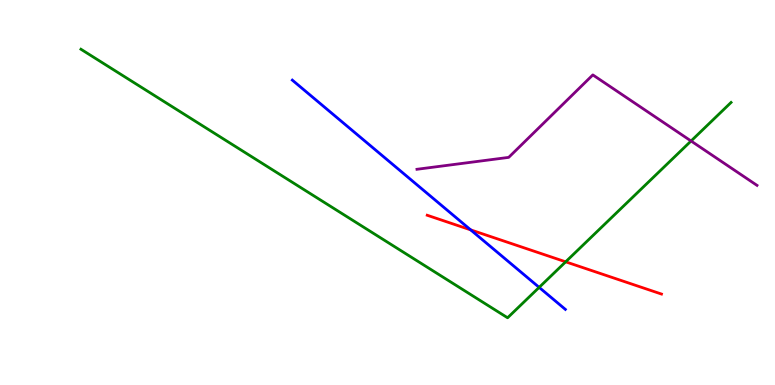[{'lines': ['blue', 'red'], 'intersections': [{'x': 6.07, 'y': 4.03}]}, {'lines': ['green', 'red'], 'intersections': [{'x': 7.3, 'y': 3.2}]}, {'lines': ['purple', 'red'], 'intersections': []}, {'lines': ['blue', 'green'], 'intersections': [{'x': 6.96, 'y': 2.54}]}, {'lines': ['blue', 'purple'], 'intersections': []}, {'lines': ['green', 'purple'], 'intersections': [{'x': 8.92, 'y': 6.34}]}]